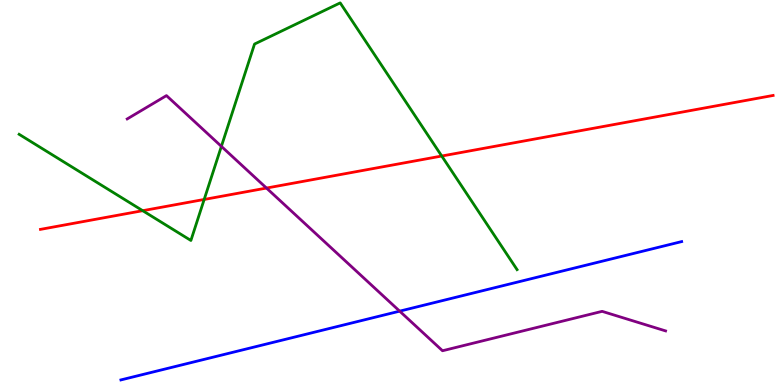[{'lines': ['blue', 'red'], 'intersections': []}, {'lines': ['green', 'red'], 'intersections': [{'x': 1.84, 'y': 4.53}, {'x': 2.63, 'y': 4.82}, {'x': 5.7, 'y': 5.95}]}, {'lines': ['purple', 'red'], 'intersections': [{'x': 3.44, 'y': 5.12}]}, {'lines': ['blue', 'green'], 'intersections': []}, {'lines': ['blue', 'purple'], 'intersections': [{'x': 5.16, 'y': 1.92}]}, {'lines': ['green', 'purple'], 'intersections': [{'x': 2.86, 'y': 6.2}]}]